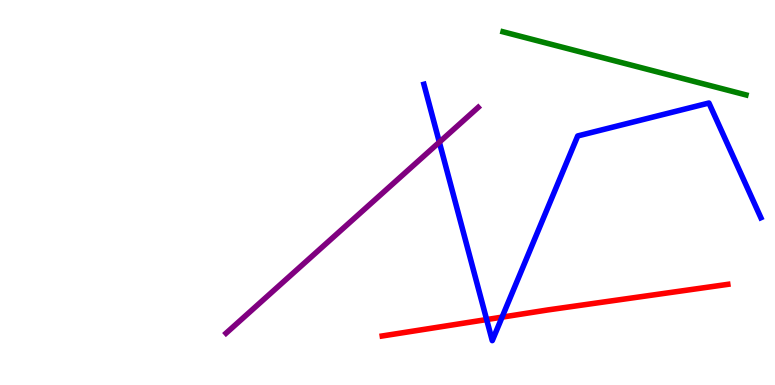[{'lines': ['blue', 'red'], 'intersections': [{'x': 6.28, 'y': 1.7}, {'x': 6.48, 'y': 1.76}]}, {'lines': ['green', 'red'], 'intersections': []}, {'lines': ['purple', 'red'], 'intersections': []}, {'lines': ['blue', 'green'], 'intersections': []}, {'lines': ['blue', 'purple'], 'intersections': [{'x': 5.67, 'y': 6.31}]}, {'lines': ['green', 'purple'], 'intersections': []}]